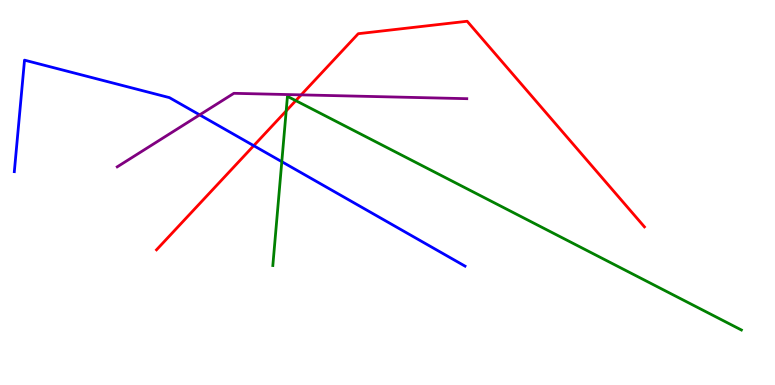[{'lines': ['blue', 'red'], 'intersections': [{'x': 3.27, 'y': 6.22}]}, {'lines': ['green', 'red'], 'intersections': [{'x': 3.69, 'y': 7.12}, {'x': 3.82, 'y': 7.39}]}, {'lines': ['purple', 'red'], 'intersections': [{'x': 3.89, 'y': 7.54}]}, {'lines': ['blue', 'green'], 'intersections': [{'x': 3.64, 'y': 5.8}]}, {'lines': ['blue', 'purple'], 'intersections': [{'x': 2.58, 'y': 7.02}]}, {'lines': ['green', 'purple'], 'intersections': []}]